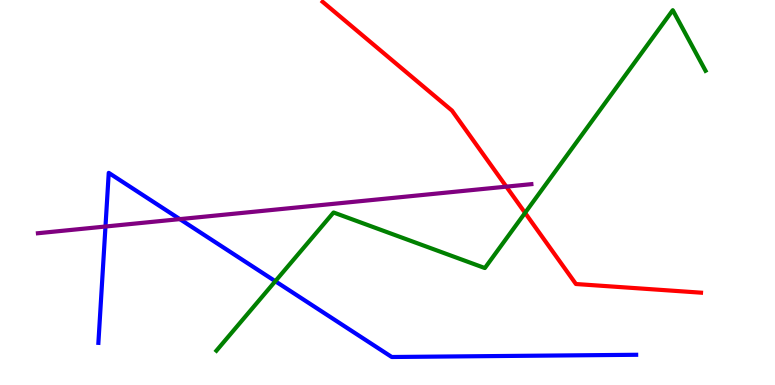[{'lines': ['blue', 'red'], 'intersections': []}, {'lines': ['green', 'red'], 'intersections': [{'x': 6.78, 'y': 4.47}]}, {'lines': ['purple', 'red'], 'intersections': [{'x': 6.53, 'y': 5.15}]}, {'lines': ['blue', 'green'], 'intersections': [{'x': 3.55, 'y': 2.7}]}, {'lines': ['blue', 'purple'], 'intersections': [{'x': 1.36, 'y': 4.12}, {'x': 2.32, 'y': 4.31}]}, {'lines': ['green', 'purple'], 'intersections': []}]